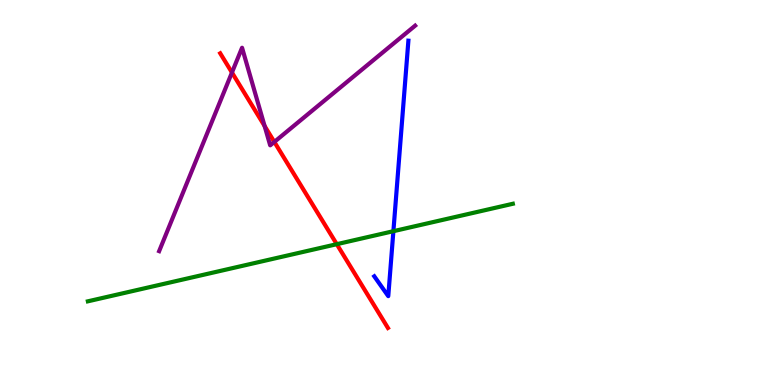[{'lines': ['blue', 'red'], 'intersections': []}, {'lines': ['green', 'red'], 'intersections': [{'x': 4.35, 'y': 3.66}]}, {'lines': ['purple', 'red'], 'intersections': [{'x': 2.99, 'y': 8.12}, {'x': 3.41, 'y': 6.73}, {'x': 3.54, 'y': 6.31}]}, {'lines': ['blue', 'green'], 'intersections': [{'x': 5.08, 'y': 4.0}]}, {'lines': ['blue', 'purple'], 'intersections': []}, {'lines': ['green', 'purple'], 'intersections': []}]